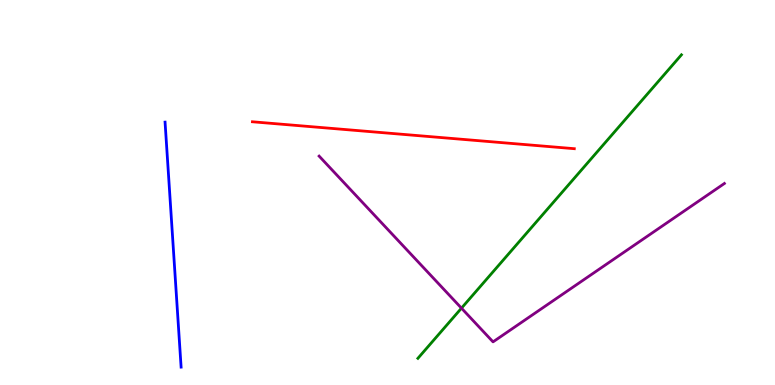[{'lines': ['blue', 'red'], 'intersections': []}, {'lines': ['green', 'red'], 'intersections': []}, {'lines': ['purple', 'red'], 'intersections': []}, {'lines': ['blue', 'green'], 'intersections': []}, {'lines': ['blue', 'purple'], 'intersections': []}, {'lines': ['green', 'purple'], 'intersections': [{'x': 5.95, 'y': 2.0}]}]